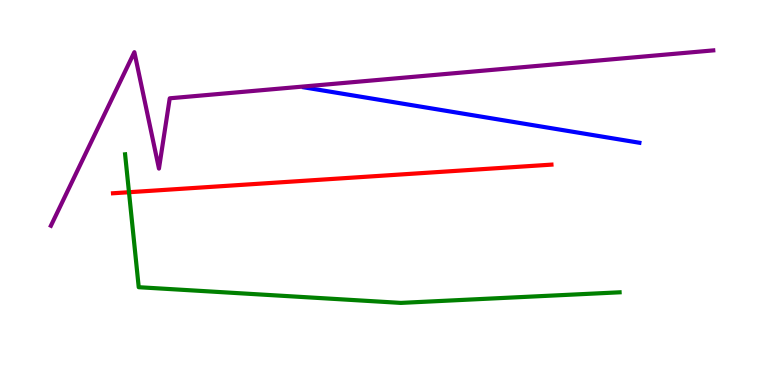[{'lines': ['blue', 'red'], 'intersections': []}, {'lines': ['green', 'red'], 'intersections': [{'x': 1.66, 'y': 5.01}]}, {'lines': ['purple', 'red'], 'intersections': []}, {'lines': ['blue', 'green'], 'intersections': []}, {'lines': ['blue', 'purple'], 'intersections': []}, {'lines': ['green', 'purple'], 'intersections': []}]